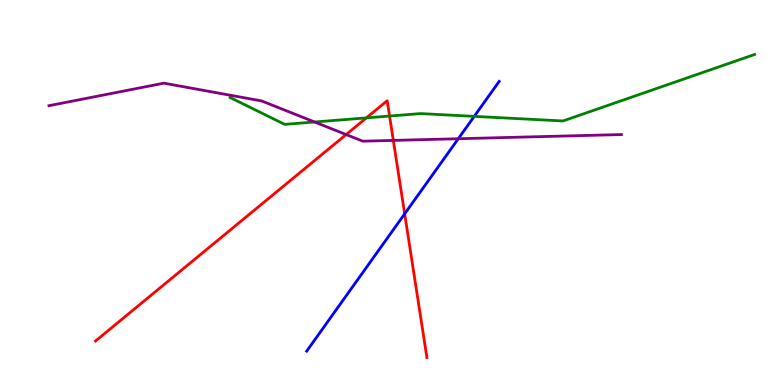[{'lines': ['blue', 'red'], 'intersections': [{'x': 5.22, 'y': 4.45}]}, {'lines': ['green', 'red'], 'intersections': [{'x': 4.73, 'y': 6.94}, {'x': 5.03, 'y': 6.99}]}, {'lines': ['purple', 'red'], 'intersections': [{'x': 4.47, 'y': 6.5}, {'x': 5.08, 'y': 6.35}]}, {'lines': ['blue', 'green'], 'intersections': [{'x': 6.12, 'y': 6.98}]}, {'lines': ['blue', 'purple'], 'intersections': [{'x': 5.91, 'y': 6.4}]}, {'lines': ['green', 'purple'], 'intersections': [{'x': 4.06, 'y': 6.83}]}]